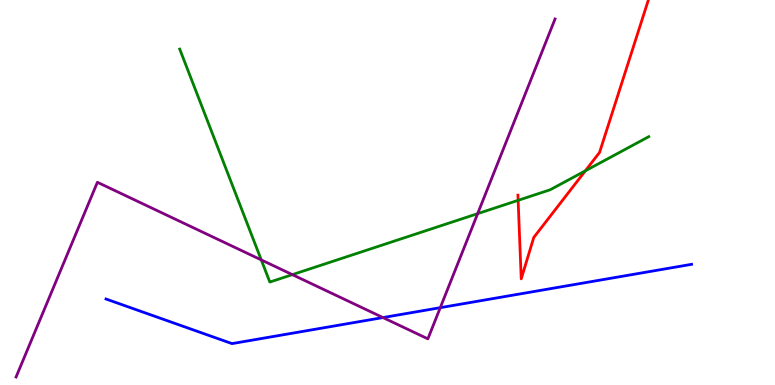[{'lines': ['blue', 'red'], 'intersections': []}, {'lines': ['green', 'red'], 'intersections': [{'x': 6.69, 'y': 4.8}, {'x': 7.55, 'y': 5.56}]}, {'lines': ['purple', 'red'], 'intersections': []}, {'lines': ['blue', 'green'], 'intersections': []}, {'lines': ['blue', 'purple'], 'intersections': [{'x': 4.94, 'y': 1.75}, {'x': 5.68, 'y': 2.01}]}, {'lines': ['green', 'purple'], 'intersections': [{'x': 3.37, 'y': 3.25}, {'x': 3.77, 'y': 2.87}, {'x': 6.16, 'y': 4.45}]}]